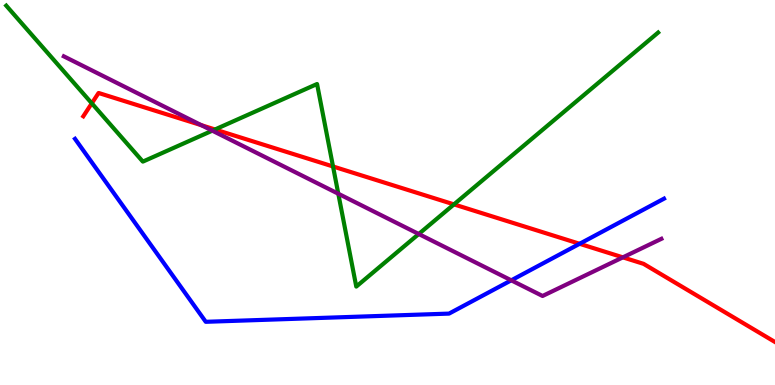[{'lines': ['blue', 'red'], 'intersections': [{'x': 7.48, 'y': 3.67}]}, {'lines': ['green', 'red'], 'intersections': [{'x': 1.18, 'y': 7.32}, {'x': 2.77, 'y': 6.64}, {'x': 4.3, 'y': 5.68}, {'x': 5.86, 'y': 4.69}]}, {'lines': ['purple', 'red'], 'intersections': [{'x': 2.6, 'y': 6.75}, {'x': 8.04, 'y': 3.32}]}, {'lines': ['blue', 'green'], 'intersections': []}, {'lines': ['blue', 'purple'], 'intersections': [{'x': 6.6, 'y': 2.72}]}, {'lines': ['green', 'purple'], 'intersections': [{'x': 2.74, 'y': 6.61}, {'x': 4.37, 'y': 4.97}, {'x': 5.4, 'y': 3.92}]}]